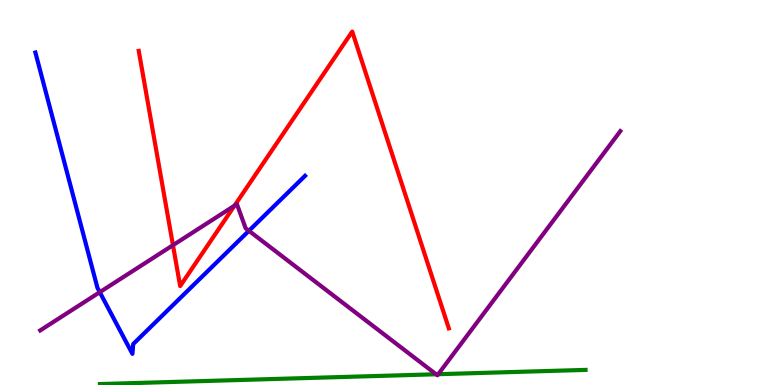[{'lines': ['blue', 'red'], 'intersections': []}, {'lines': ['green', 'red'], 'intersections': []}, {'lines': ['purple', 'red'], 'intersections': [{'x': 2.23, 'y': 3.63}, {'x': 3.03, 'y': 4.66}]}, {'lines': ['blue', 'green'], 'intersections': []}, {'lines': ['blue', 'purple'], 'intersections': [{'x': 1.29, 'y': 2.41}, {'x': 3.21, 'y': 4.01}]}, {'lines': ['green', 'purple'], 'intersections': [{'x': 5.63, 'y': 0.279}, {'x': 5.65, 'y': 0.281}]}]